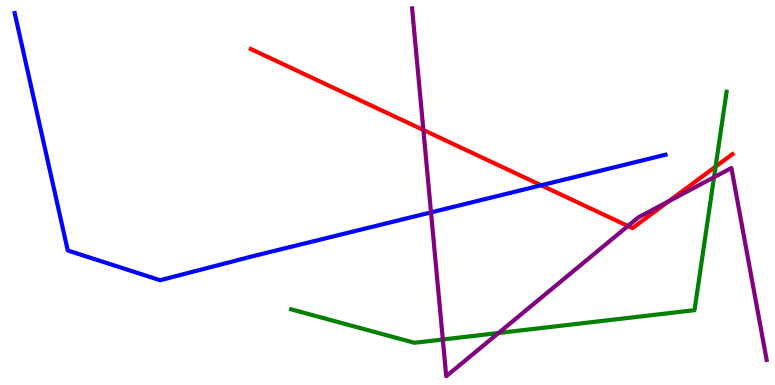[{'lines': ['blue', 'red'], 'intersections': [{'x': 6.98, 'y': 5.19}]}, {'lines': ['green', 'red'], 'intersections': [{'x': 9.23, 'y': 5.67}]}, {'lines': ['purple', 'red'], 'intersections': [{'x': 5.46, 'y': 6.62}, {'x': 8.1, 'y': 4.13}, {'x': 8.63, 'y': 4.77}]}, {'lines': ['blue', 'green'], 'intersections': []}, {'lines': ['blue', 'purple'], 'intersections': [{'x': 5.56, 'y': 4.48}]}, {'lines': ['green', 'purple'], 'intersections': [{'x': 5.71, 'y': 1.18}, {'x': 6.43, 'y': 1.35}, {'x': 9.21, 'y': 5.4}]}]